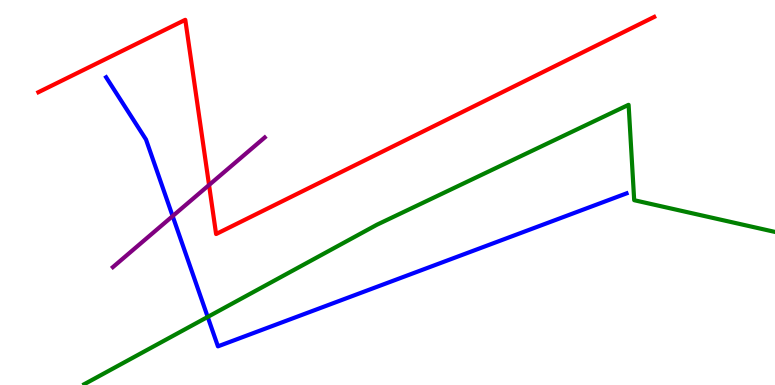[{'lines': ['blue', 'red'], 'intersections': []}, {'lines': ['green', 'red'], 'intersections': []}, {'lines': ['purple', 'red'], 'intersections': [{'x': 2.7, 'y': 5.19}]}, {'lines': ['blue', 'green'], 'intersections': [{'x': 2.68, 'y': 1.77}]}, {'lines': ['blue', 'purple'], 'intersections': [{'x': 2.23, 'y': 4.39}]}, {'lines': ['green', 'purple'], 'intersections': []}]